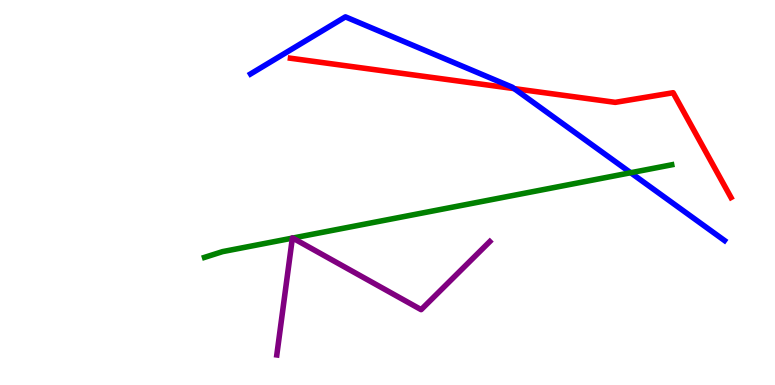[{'lines': ['blue', 'red'], 'intersections': [{'x': 6.63, 'y': 7.7}]}, {'lines': ['green', 'red'], 'intersections': []}, {'lines': ['purple', 'red'], 'intersections': []}, {'lines': ['blue', 'green'], 'intersections': [{'x': 8.14, 'y': 5.51}]}, {'lines': ['blue', 'purple'], 'intersections': []}, {'lines': ['green', 'purple'], 'intersections': [{'x': 3.77, 'y': 3.81}, {'x': 3.78, 'y': 3.82}]}]